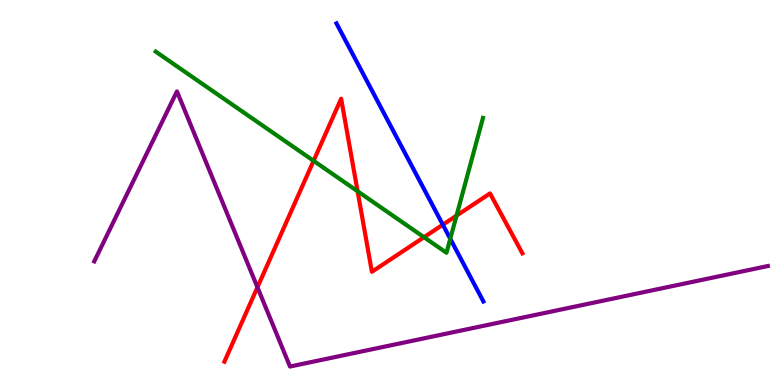[{'lines': ['blue', 'red'], 'intersections': [{'x': 5.71, 'y': 4.16}]}, {'lines': ['green', 'red'], 'intersections': [{'x': 4.05, 'y': 5.82}, {'x': 4.61, 'y': 5.03}, {'x': 5.47, 'y': 3.84}, {'x': 5.89, 'y': 4.4}]}, {'lines': ['purple', 'red'], 'intersections': [{'x': 3.32, 'y': 2.54}]}, {'lines': ['blue', 'green'], 'intersections': [{'x': 5.81, 'y': 3.8}]}, {'lines': ['blue', 'purple'], 'intersections': []}, {'lines': ['green', 'purple'], 'intersections': []}]